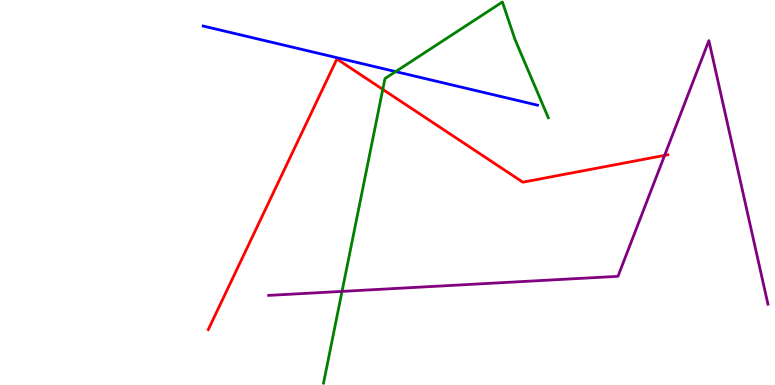[{'lines': ['blue', 'red'], 'intersections': []}, {'lines': ['green', 'red'], 'intersections': [{'x': 4.94, 'y': 7.68}]}, {'lines': ['purple', 'red'], 'intersections': [{'x': 8.58, 'y': 5.96}]}, {'lines': ['blue', 'green'], 'intersections': [{'x': 5.11, 'y': 8.14}]}, {'lines': ['blue', 'purple'], 'intersections': []}, {'lines': ['green', 'purple'], 'intersections': [{'x': 4.41, 'y': 2.43}]}]